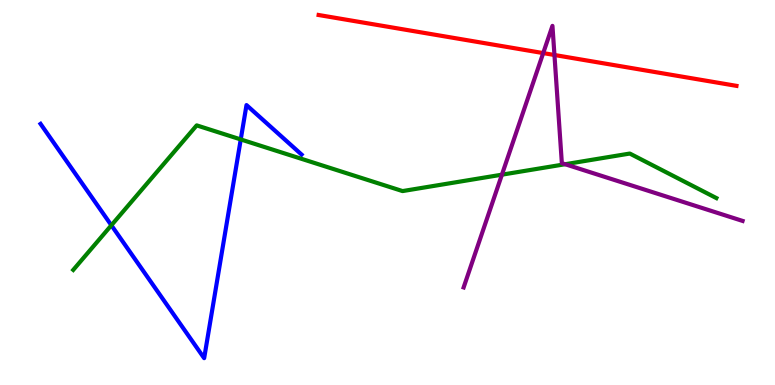[{'lines': ['blue', 'red'], 'intersections': []}, {'lines': ['green', 'red'], 'intersections': []}, {'lines': ['purple', 'red'], 'intersections': [{'x': 7.01, 'y': 8.62}, {'x': 7.15, 'y': 8.57}]}, {'lines': ['blue', 'green'], 'intersections': [{'x': 1.44, 'y': 4.15}, {'x': 3.11, 'y': 6.38}]}, {'lines': ['blue', 'purple'], 'intersections': []}, {'lines': ['green', 'purple'], 'intersections': [{'x': 6.48, 'y': 5.46}, {'x': 7.29, 'y': 5.73}]}]